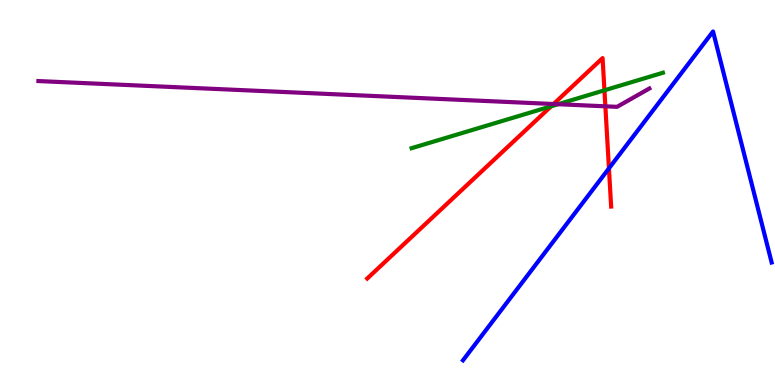[{'lines': ['blue', 'red'], 'intersections': [{'x': 7.86, 'y': 5.63}]}, {'lines': ['green', 'red'], 'intersections': [{'x': 7.11, 'y': 7.24}, {'x': 7.8, 'y': 7.65}]}, {'lines': ['purple', 'red'], 'intersections': [{'x': 7.14, 'y': 7.3}, {'x': 7.81, 'y': 7.24}]}, {'lines': ['blue', 'green'], 'intersections': []}, {'lines': ['blue', 'purple'], 'intersections': []}, {'lines': ['green', 'purple'], 'intersections': [{'x': 7.2, 'y': 7.29}]}]